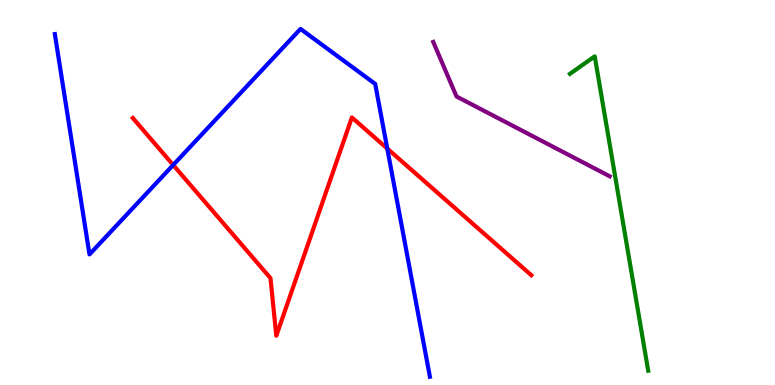[{'lines': ['blue', 'red'], 'intersections': [{'x': 2.23, 'y': 5.71}, {'x': 5.0, 'y': 6.14}]}, {'lines': ['green', 'red'], 'intersections': []}, {'lines': ['purple', 'red'], 'intersections': []}, {'lines': ['blue', 'green'], 'intersections': []}, {'lines': ['blue', 'purple'], 'intersections': []}, {'lines': ['green', 'purple'], 'intersections': []}]